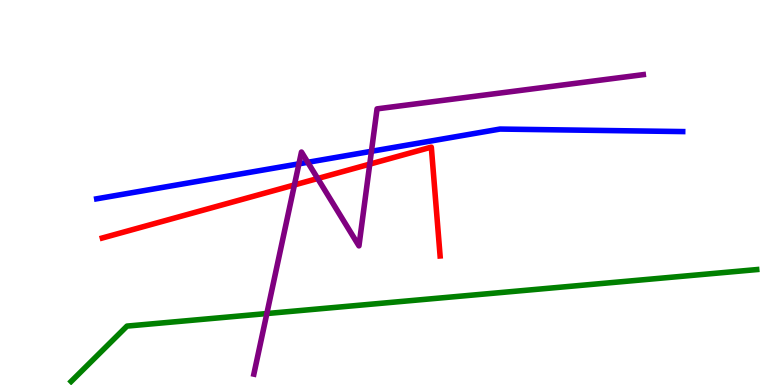[{'lines': ['blue', 'red'], 'intersections': []}, {'lines': ['green', 'red'], 'intersections': []}, {'lines': ['purple', 'red'], 'intersections': [{'x': 3.8, 'y': 5.2}, {'x': 4.1, 'y': 5.36}, {'x': 4.77, 'y': 5.74}]}, {'lines': ['blue', 'green'], 'intersections': []}, {'lines': ['blue', 'purple'], 'intersections': [{'x': 3.86, 'y': 5.74}, {'x': 3.97, 'y': 5.78}, {'x': 4.79, 'y': 6.07}]}, {'lines': ['green', 'purple'], 'intersections': [{'x': 3.44, 'y': 1.86}]}]